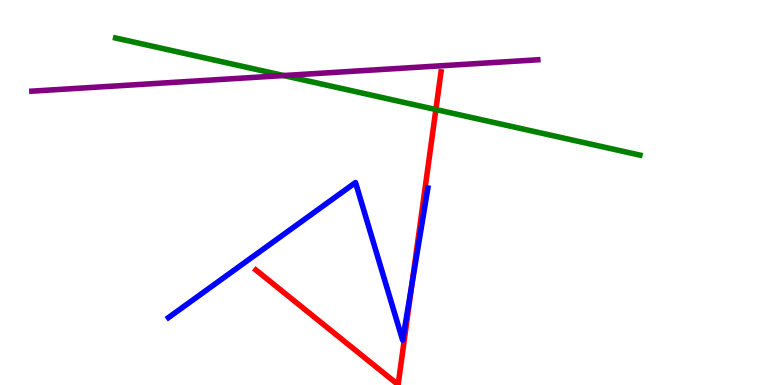[{'lines': ['blue', 'red'], 'intersections': [{'x': 5.31, 'y': 2.61}]}, {'lines': ['green', 'red'], 'intersections': [{'x': 5.62, 'y': 7.15}]}, {'lines': ['purple', 'red'], 'intersections': []}, {'lines': ['blue', 'green'], 'intersections': []}, {'lines': ['blue', 'purple'], 'intersections': []}, {'lines': ['green', 'purple'], 'intersections': [{'x': 3.66, 'y': 8.04}]}]